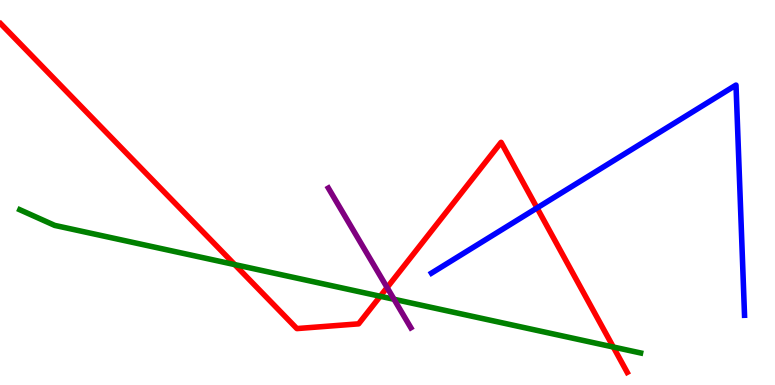[{'lines': ['blue', 'red'], 'intersections': [{'x': 6.93, 'y': 4.6}]}, {'lines': ['green', 'red'], 'intersections': [{'x': 3.03, 'y': 3.13}, {'x': 4.91, 'y': 2.3}, {'x': 7.91, 'y': 0.987}]}, {'lines': ['purple', 'red'], 'intersections': [{'x': 4.99, 'y': 2.53}]}, {'lines': ['blue', 'green'], 'intersections': []}, {'lines': ['blue', 'purple'], 'intersections': []}, {'lines': ['green', 'purple'], 'intersections': [{'x': 5.08, 'y': 2.23}]}]